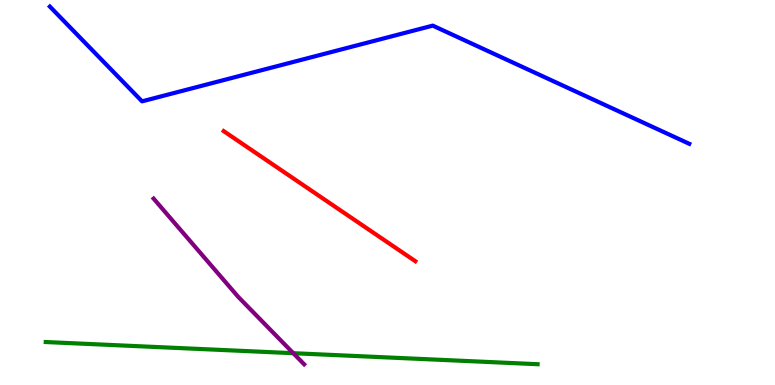[{'lines': ['blue', 'red'], 'intersections': []}, {'lines': ['green', 'red'], 'intersections': []}, {'lines': ['purple', 'red'], 'intersections': []}, {'lines': ['blue', 'green'], 'intersections': []}, {'lines': ['blue', 'purple'], 'intersections': []}, {'lines': ['green', 'purple'], 'intersections': [{'x': 3.78, 'y': 0.826}]}]